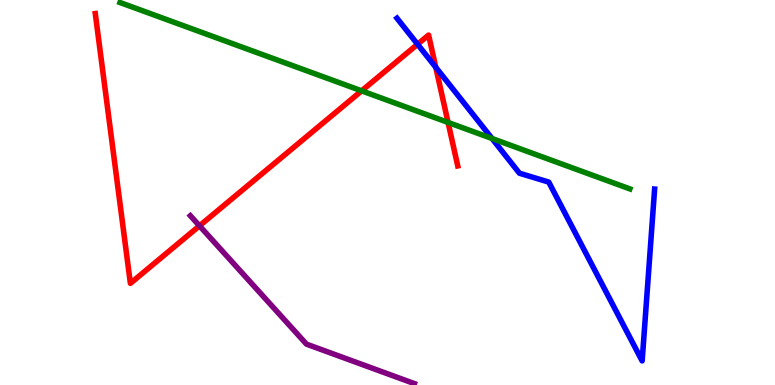[{'lines': ['blue', 'red'], 'intersections': [{'x': 5.39, 'y': 8.85}, {'x': 5.62, 'y': 8.25}]}, {'lines': ['green', 'red'], 'intersections': [{'x': 4.67, 'y': 7.64}, {'x': 5.78, 'y': 6.82}]}, {'lines': ['purple', 'red'], 'intersections': [{'x': 2.57, 'y': 4.13}]}, {'lines': ['blue', 'green'], 'intersections': [{'x': 6.35, 'y': 6.4}]}, {'lines': ['blue', 'purple'], 'intersections': []}, {'lines': ['green', 'purple'], 'intersections': []}]